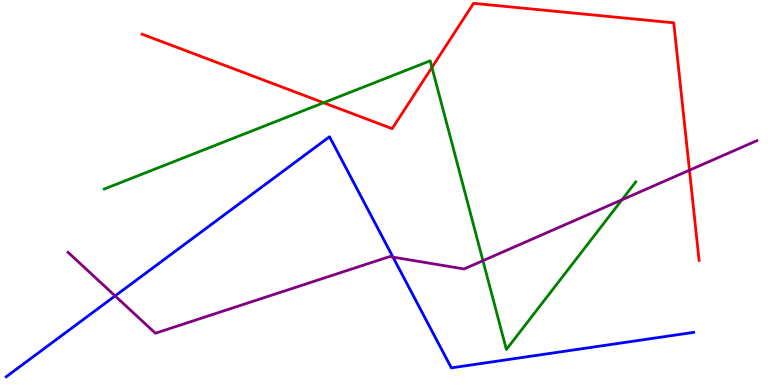[{'lines': ['blue', 'red'], 'intersections': []}, {'lines': ['green', 'red'], 'intersections': [{'x': 4.18, 'y': 7.33}, {'x': 5.57, 'y': 8.25}]}, {'lines': ['purple', 'red'], 'intersections': [{'x': 8.9, 'y': 5.58}]}, {'lines': ['blue', 'green'], 'intersections': []}, {'lines': ['blue', 'purple'], 'intersections': [{'x': 1.49, 'y': 2.31}, {'x': 5.07, 'y': 3.32}]}, {'lines': ['green', 'purple'], 'intersections': [{'x': 6.23, 'y': 3.23}, {'x': 8.03, 'y': 4.81}]}]